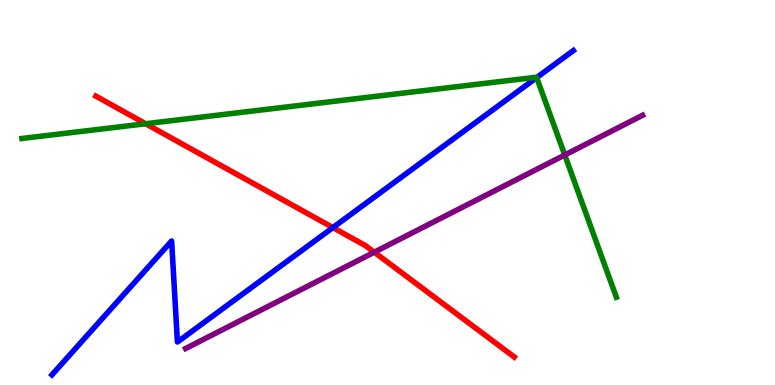[{'lines': ['blue', 'red'], 'intersections': [{'x': 4.3, 'y': 4.09}]}, {'lines': ['green', 'red'], 'intersections': [{'x': 1.88, 'y': 6.79}]}, {'lines': ['purple', 'red'], 'intersections': [{'x': 4.83, 'y': 3.45}]}, {'lines': ['blue', 'green'], 'intersections': [{'x': 6.92, 'y': 7.98}]}, {'lines': ['blue', 'purple'], 'intersections': []}, {'lines': ['green', 'purple'], 'intersections': [{'x': 7.29, 'y': 5.97}]}]